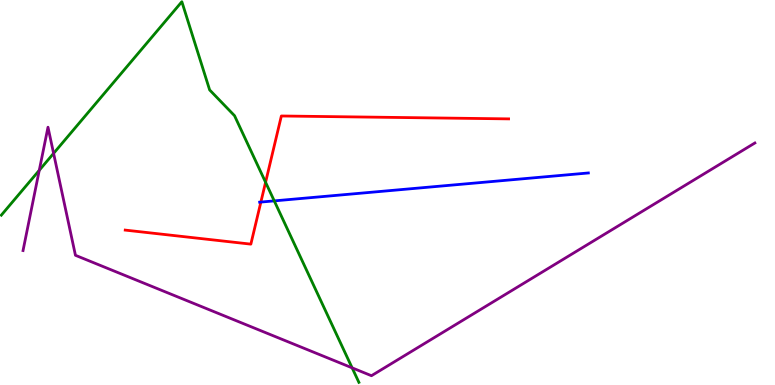[{'lines': ['blue', 'red'], 'intersections': [{'x': 3.37, 'y': 4.75}]}, {'lines': ['green', 'red'], 'intersections': [{'x': 3.43, 'y': 5.27}]}, {'lines': ['purple', 'red'], 'intersections': []}, {'lines': ['blue', 'green'], 'intersections': [{'x': 3.54, 'y': 4.78}]}, {'lines': ['blue', 'purple'], 'intersections': []}, {'lines': ['green', 'purple'], 'intersections': [{'x': 0.507, 'y': 5.58}, {'x': 0.692, 'y': 6.02}, {'x': 4.54, 'y': 0.446}]}]